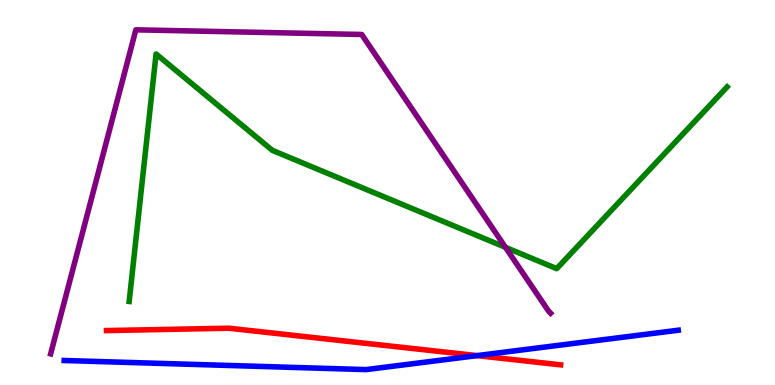[{'lines': ['blue', 'red'], 'intersections': [{'x': 6.16, 'y': 0.763}]}, {'lines': ['green', 'red'], 'intersections': []}, {'lines': ['purple', 'red'], 'intersections': []}, {'lines': ['blue', 'green'], 'intersections': []}, {'lines': ['blue', 'purple'], 'intersections': []}, {'lines': ['green', 'purple'], 'intersections': [{'x': 6.52, 'y': 3.58}]}]